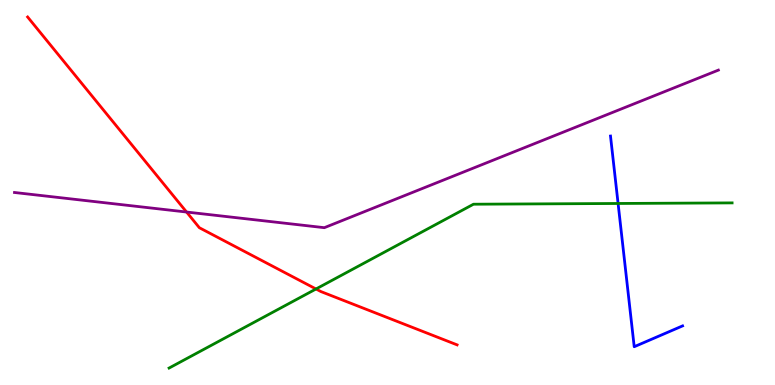[{'lines': ['blue', 'red'], 'intersections': []}, {'lines': ['green', 'red'], 'intersections': [{'x': 4.08, 'y': 2.49}]}, {'lines': ['purple', 'red'], 'intersections': [{'x': 2.41, 'y': 4.49}]}, {'lines': ['blue', 'green'], 'intersections': [{'x': 7.98, 'y': 4.71}]}, {'lines': ['blue', 'purple'], 'intersections': []}, {'lines': ['green', 'purple'], 'intersections': []}]